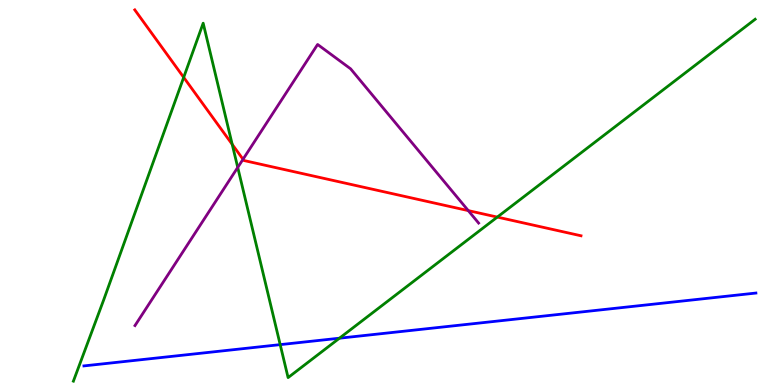[{'lines': ['blue', 'red'], 'intersections': []}, {'lines': ['green', 'red'], 'intersections': [{'x': 2.37, 'y': 7.99}, {'x': 3.0, 'y': 6.25}, {'x': 6.42, 'y': 4.36}]}, {'lines': ['purple', 'red'], 'intersections': [{'x': 3.14, 'y': 5.86}, {'x': 6.04, 'y': 4.53}]}, {'lines': ['blue', 'green'], 'intersections': [{'x': 3.62, 'y': 1.05}, {'x': 4.38, 'y': 1.22}]}, {'lines': ['blue', 'purple'], 'intersections': []}, {'lines': ['green', 'purple'], 'intersections': [{'x': 3.07, 'y': 5.65}]}]